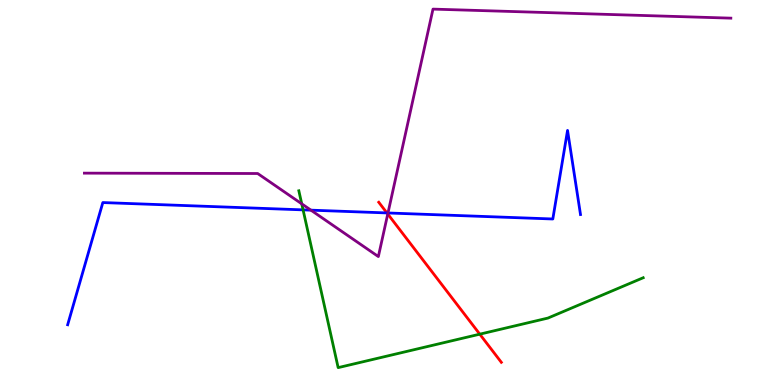[{'lines': ['blue', 'red'], 'intersections': [{'x': 4.99, 'y': 4.47}]}, {'lines': ['green', 'red'], 'intersections': [{'x': 6.19, 'y': 1.32}]}, {'lines': ['purple', 'red'], 'intersections': [{'x': 5.0, 'y': 4.44}]}, {'lines': ['blue', 'green'], 'intersections': [{'x': 3.91, 'y': 4.55}]}, {'lines': ['blue', 'purple'], 'intersections': [{'x': 4.01, 'y': 4.54}, {'x': 5.01, 'y': 4.47}]}, {'lines': ['green', 'purple'], 'intersections': [{'x': 3.89, 'y': 4.71}]}]